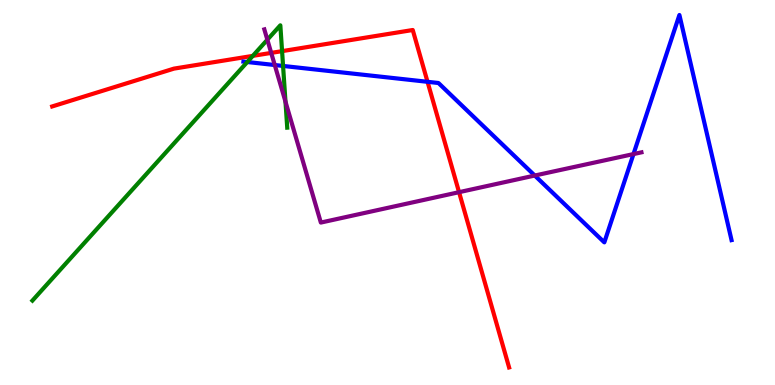[{'lines': ['blue', 'red'], 'intersections': [{'x': 5.52, 'y': 7.88}]}, {'lines': ['green', 'red'], 'intersections': [{'x': 3.26, 'y': 8.55}, {'x': 3.64, 'y': 8.67}]}, {'lines': ['purple', 'red'], 'intersections': [{'x': 3.5, 'y': 8.63}, {'x': 5.92, 'y': 5.01}]}, {'lines': ['blue', 'green'], 'intersections': [{'x': 3.19, 'y': 8.39}, {'x': 3.65, 'y': 8.29}]}, {'lines': ['blue', 'purple'], 'intersections': [{'x': 3.55, 'y': 8.31}, {'x': 6.9, 'y': 5.44}, {'x': 8.17, 'y': 6.0}]}, {'lines': ['green', 'purple'], 'intersections': [{'x': 3.45, 'y': 8.97}, {'x': 3.68, 'y': 7.36}]}]